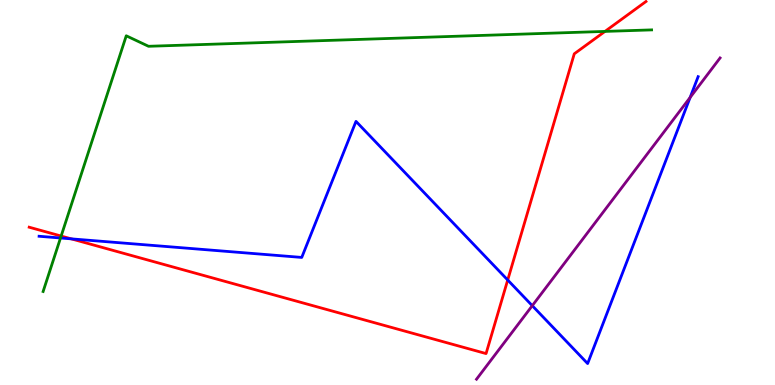[{'lines': ['blue', 'red'], 'intersections': [{'x': 0.92, 'y': 3.8}, {'x': 6.55, 'y': 2.73}]}, {'lines': ['green', 'red'], 'intersections': [{'x': 0.789, 'y': 3.87}, {'x': 7.81, 'y': 9.18}]}, {'lines': ['purple', 'red'], 'intersections': []}, {'lines': ['blue', 'green'], 'intersections': [{'x': 0.781, 'y': 3.82}]}, {'lines': ['blue', 'purple'], 'intersections': [{'x': 6.87, 'y': 2.06}, {'x': 8.9, 'y': 7.47}]}, {'lines': ['green', 'purple'], 'intersections': []}]